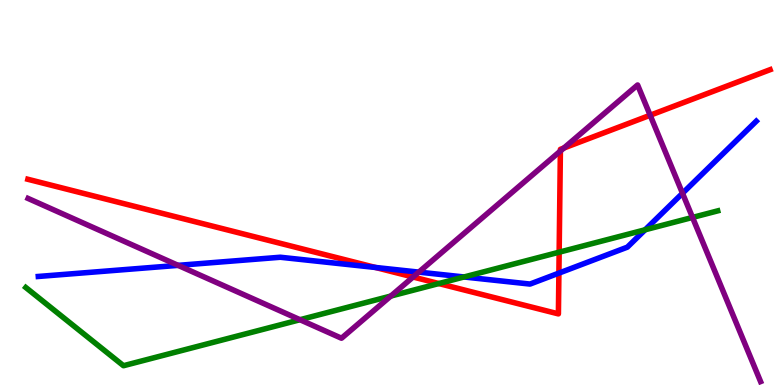[{'lines': ['blue', 'red'], 'intersections': [{'x': 4.84, 'y': 3.05}, {'x': 7.21, 'y': 2.91}]}, {'lines': ['green', 'red'], 'intersections': [{'x': 5.66, 'y': 2.64}, {'x': 7.21, 'y': 3.45}]}, {'lines': ['purple', 'red'], 'intersections': [{'x': 5.33, 'y': 2.8}, {'x': 7.23, 'y': 6.08}, {'x': 7.28, 'y': 6.16}, {'x': 8.39, 'y': 7.01}]}, {'lines': ['blue', 'green'], 'intersections': [{'x': 5.99, 'y': 2.81}, {'x': 8.32, 'y': 4.03}]}, {'lines': ['blue', 'purple'], 'intersections': [{'x': 2.3, 'y': 3.11}, {'x': 5.4, 'y': 2.93}, {'x': 8.81, 'y': 4.98}]}, {'lines': ['green', 'purple'], 'intersections': [{'x': 3.87, 'y': 1.7}, {'x': 5.04, 'y': 2.31}, {'x': 8.94, 'y': 4.35}]}]